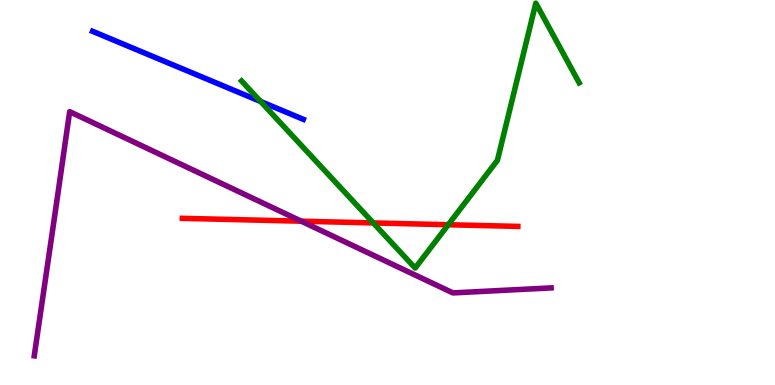[{'lines': ['blue', 'red'], 'intersections': []}, {'lines': ['green', 'red'], 'intersections': [{'x': 4.82, 'y': 4.21}, {'x': 5.78, 'y': 4.16}]}, {'lines': ['purple', 'red'], 'intersections': [{'x': 3.89, 'y': 4.25}]}, {'lines': ['blue', 'green'], 'intersections': [{'x': 3.36, 'y': 7.36}]}, {'lines': ['blue', 'purple'], 'intersections': []}, {'lines': ['green', 'purple'], 'intersections': []}]